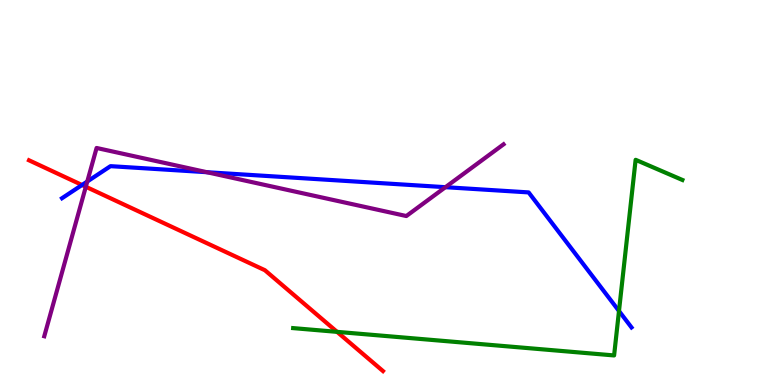[{'lines': ['blue', 'red'], 'intersections': [{'x': 1.06, 'y': 5.2}]}, {'lines': ['green', 'red'], 'intersections': [{'x': 4.35, 'y': 1.38}]}, {'lines': ['purple', 'red'], 'intersections': [{'x': 1.11, 'y': 5.15}]}, {'lines': ['blue', 'green'], 'intersections': [{'x': 7.99, 'y': 1.92}]}, {'lines': ['blue', 'purple'], 'intersections': [{'x': 1.13, 'y': 5.29}, {'x': 2.67, 'y': 5.53}, {'x': 5.75, 'y': 5.14}]}, {'lines': ['green', 'purple'], 'intersections': []}]